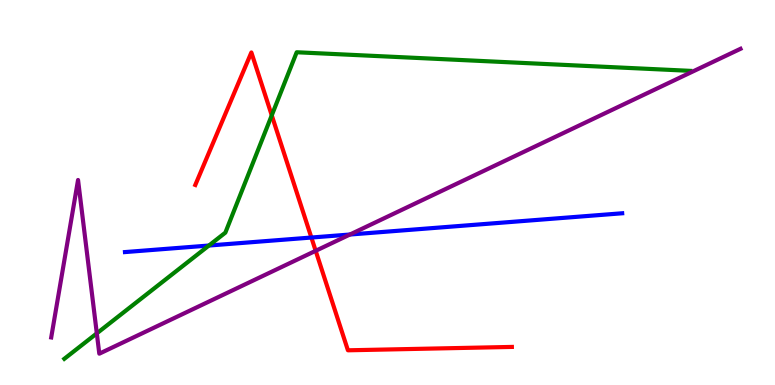[{'lines': ['blue', 'red'], 'intersections': [{'x': 4.02, 'y': 3.83}]}, {'lines': ['green', 'red'], 'intersections': [{'x': 3.51, 'y': 7.0}]}, {'lines': ['purple', 'red'], 'intersections': [{'x': 4.07, 'y': 3.49}]}, {'lines': ['blue', 'green'], 'intersections': [{'x': 2.7, 'y': 3.62}]}, {'lines': ['blue', 'purple'], 'intersections': [{'x': 4.52, 'y': 3.91}]}, {'lines': ['green', 'purple'], 'intersections': [{'x': 1.25, 'y': 1.34}]}]